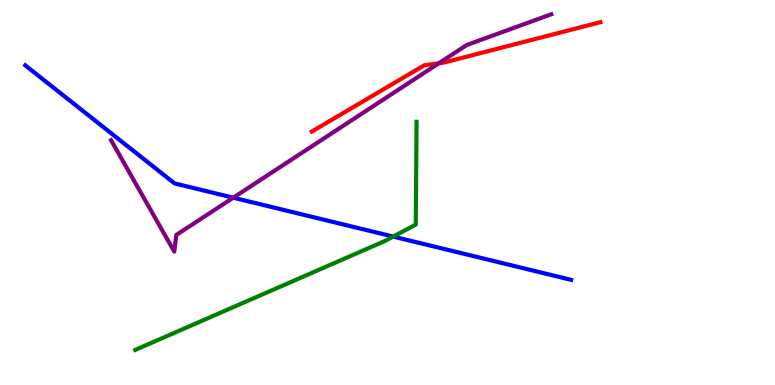[{'lines': ['blue', 'red'], 'intersections': []}, {'lines': ['green', 'red'], 'intersections': []}, {'lines': ['purple', 'red'], 'intersections': [{'x': 5.66, 'y': 8.36}]}, {'lines': ['blue', 'green'], 'intersections': [{'x': 5.07, 'y': 3.86}]}, {'lines': ['blue', 'purple'], 'intersections': [{'x': 3.01, 'y': 4.87}]}, {'lines': ['green', 'purple'], 'intersections': []}]